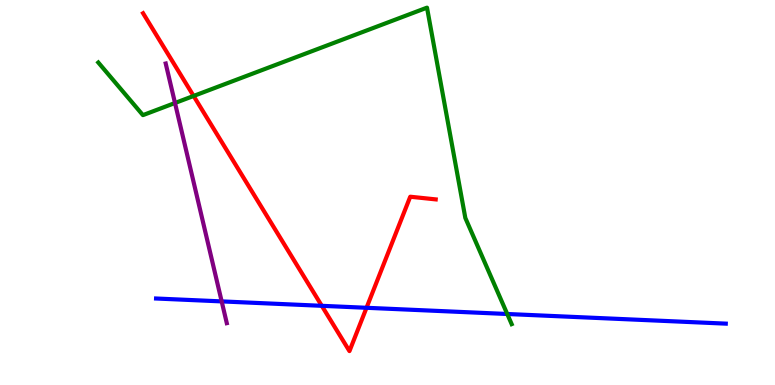[{'lines': ['blue', 'red'], 'intersections': [{'x': 4.15, 'y': 2.06}, {'x': 4.73, 'y': 2.01}]}, {'lines': ['green', 'red'], 'intersections': [{'x': 2.5, 'y': 7.51}]}, {'lines': ['purple', 'red'], 'intersections': []}, {'lines': ['blue', 'green'], 'intersections': [{'x': 6.55, 'y': 1.84}]}, {'lines': ['blue', 'purple'], 'intersections': [{'x': 2.86, 'y': 2.17}]}, {'lines': ['green', 'purple'], 'intersections': [{'x': 2.26, 'y': 7.32}]}]